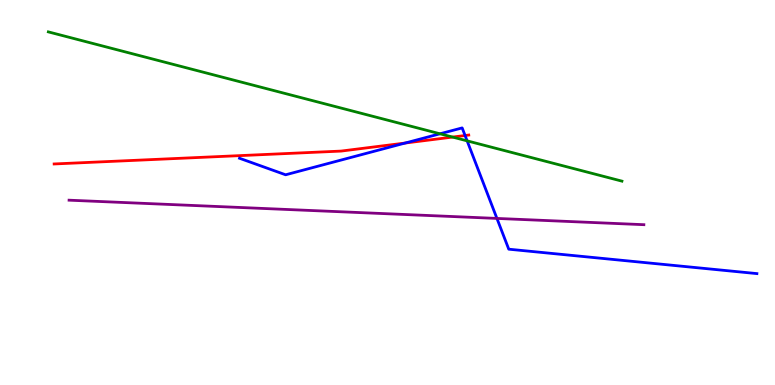[{'lines': ['blue', 'red'], 'intersections': [{'x': 5.23, 'y': 6.28}, {'x': 6.0, 'y': 6.48}]}, {'lines': ['green', 'red'], 'intersections': [{'x': 5.84, 'y': 6.44}]}, {'lines': ['purple', 'red'], 'intersections': []}, {'lines': ['blue', 'green'], 'intersections': [{'x': 5.68, 'y': 6.52}, {'x': 6.03, 'y': 6.34}]}, {'lines': ['blue', 'purple'], 'intersections': [{'x': 6.41, 'y': 4.33}]}, {'lines': ['green', 'purple'], 'intersections': []}]